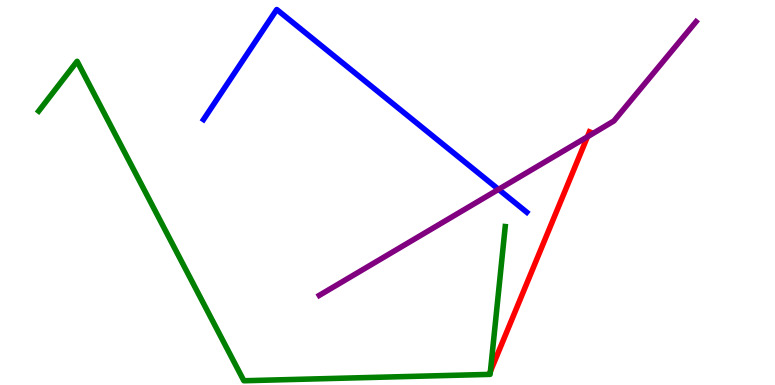[{'lines': ['blue', 'red'], 'intersections': []}, {'lines': ['green', 'red'], 'intersections': []}, {'lines': ['purple', 'red'], 'intersections': [{'x': 7.58, 'y': 6.45}]}, {'lines': ['blue', 'green'], 'intersections': []}, {'lines': ['blue', 'purple'], 'intersections': [{'x': 6.43, 'y': 5.08}]}, {'lines': ['green', 'purple'], 'intersections': []}]